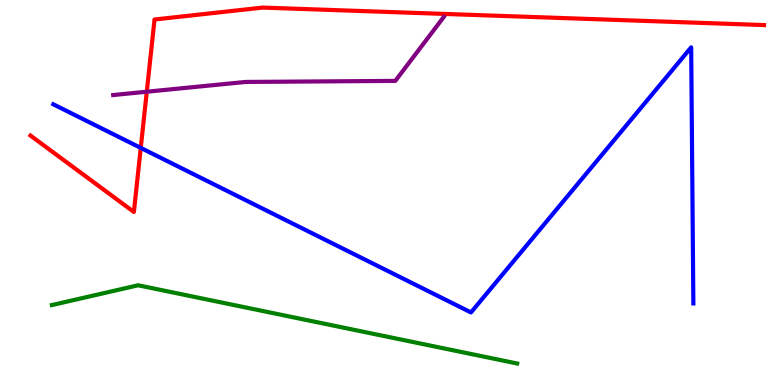[{'lines': ['blue', 'red'], 'intersections': [{'x': 1.82, 'y': 6.16}]}, {'lines': ['green', 'red'], 'intersections': []}, {'lines': ['purple', 'red'], 'intersections': [{'x': 1.89, 'y': 7.62}]}, {'lines': ['blue', 'green'], 'intersections': []}, {'lines': ['blue', 'purple'], 'intersections': []}, {'lines': ['green', 'purple'], 'intersections': []}]